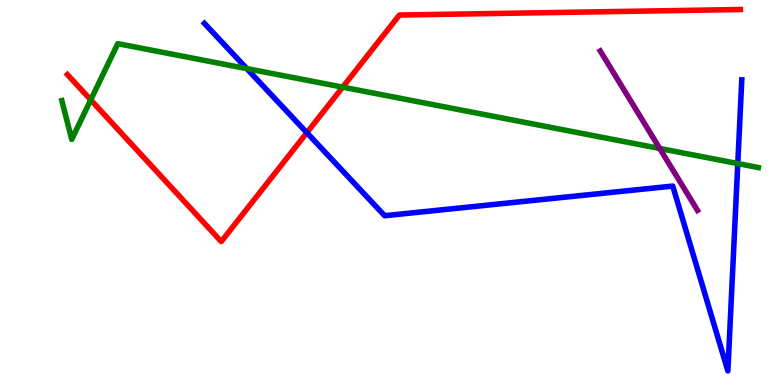[{'lines': ['blue', 'red'], 'intersections': [{'x': 3.96, 'y': 6.55}]}, {'lines': ['green', 'red'], 'intersections': [{'x': 1.17, 'y': 7.41}, {'x': 4.42, 'y': 7.74}]}, {'lines': ['purple', 'red'], 'intersections': []}, {'lines': ['blue', 'green'], 'intersections': [{'x': 3.18, 'y': 8.22}, {'x': 9.52, 'y': 5.75}]}, {'lines': ['blue', 'purple'], 'intersections': []}, {'lines': ['green', 'purple'], 'intersections': [{'x': 8.51, 'y': 6.14}]}]